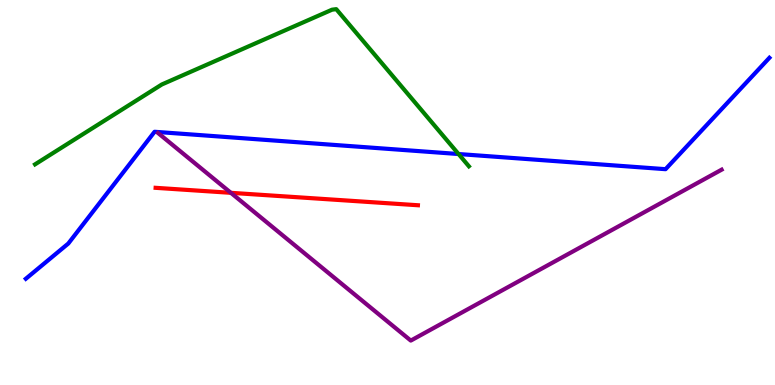[{'lines': ['blue', 'red'], 'intersections': []}, {'lines': ['green', 'red'], 'intersections': []}, {'lines': ['purple', 'red'], 'intersections': [{'x': 2.98, 'y': 4.99}]}, {'lines': ['blue', 'green'], 'intersections': [{'x': 5.92, 'y': 6.0}]}, {'lines': ['blue', 'purple'], 'intersections': []}, {'lines': ['green', 'purple'], 'intersections': []}]